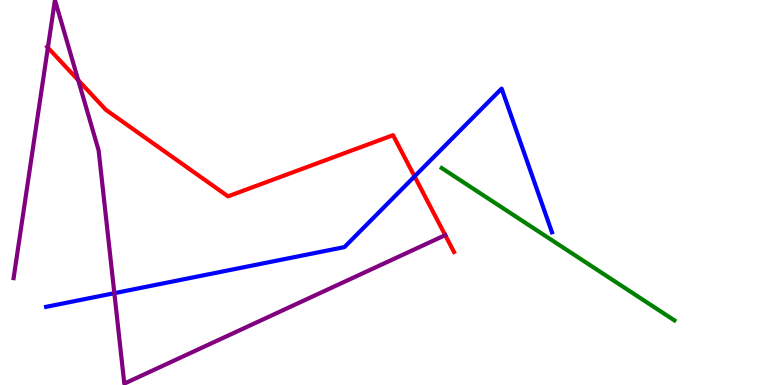[{'lines': ['blue', 'red'], 'intersections': [{'x': 5.35, 'y': 5.42}]}, {'lines': ['green', 'red'], 'intersections': []}, {'lines': ['purple', 'red'], 'intersections': [{'x': 0.618, 'y': 8.76}, {'x': 1.01, 'y': 7.92}, {'x': 5.74, 'y': 3.89}]}, {'lines': ['blue', 'green'], 'intersections': []}, {'lines': ['blue', 'purple'], 'intersections': [{'x': 1.48, 'y': 2.38}]}, {'lines': ['green', 'purple'], 'intersections': []}]